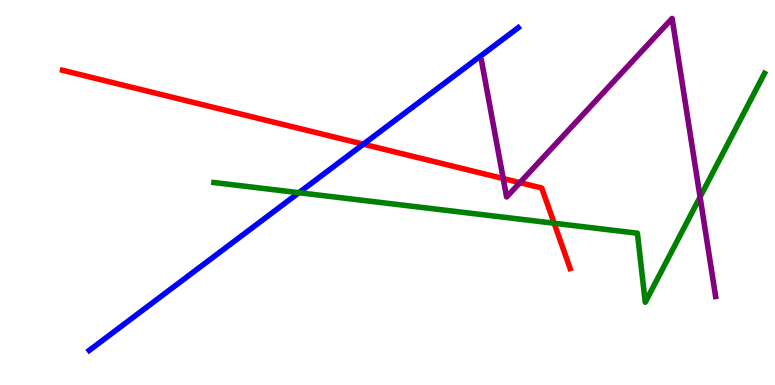[{'lines': ['blue', 'red'], 'intersections': [{'x': 4.69, 'y': 6.25}]}, {'lines': ['green', 'red'], 'intersections': [{'x': 7.15, 'y': 4.2}]}, {'lines': ['purple', 'red'], 'intersections': [{'x': 6.49, 'y': 5.36}, {'x': 6.71, 'y': 5.26}]}, {'lines': ['blue', 'green'], 'intersections': [{'x': 3.86, 'y': 4.99}]}, {'lines': ['blue', 'purple'], 'intersections': []}, {'lines': ['green', 'purple'], 'intersections': [{'x': 9.03, 'y': 4.88}]}]